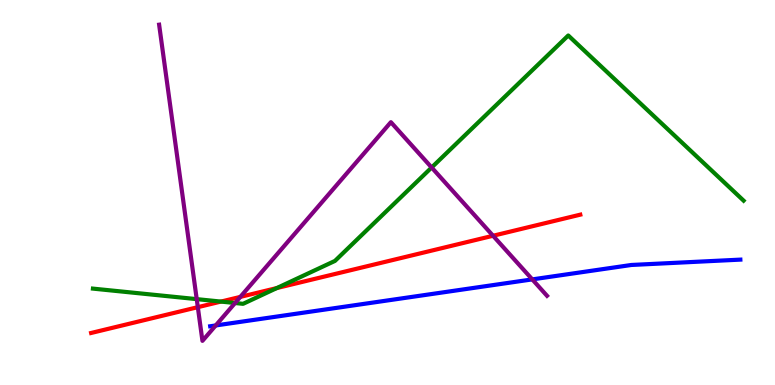[{'lines': ['blue', 'red'], 'intersections': []}, {'lines': ['green', 'red'], 'intersections': [{'x': 2.85, 'y': 2.17}, {'x': 3.57, 'y': 2.52}]}, {'lines': ['purple', 'red'], 'intersections': [{'x': 2.55, 'y': 2.02}, {'x': 3.1, 'y': 2.29}, {'x': 6.36, 'y': 3.88}]}, {'lines': ['blue', 'green'], 'intersections': []}, {'lines': ['blue', 'purple'], 'intersections': [{'x': 2.78, 'y': 1.55}, {'x': 6.87, 'y': 2.74}]}, {'lines': ['green', 'purple'], 'intersections': [{'x': 2.54, 'y': 2.23}, {'x': 3.03, 'y': 2.13}, {'x': 5.57, 'y': 5.65}]}]